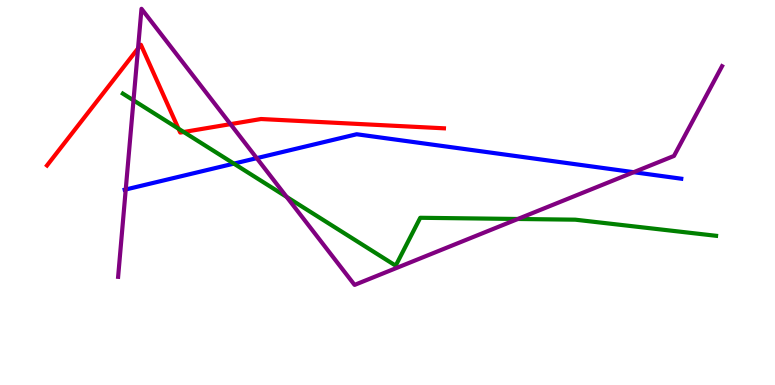[{'lines': ['blue', 'red'], 'intersections': []}, {'lines': ['green', 'red'], 'intersections': [{'x': 2.3, 'y': 6.66}, {'x': 2.37, 'y': 6.57}]}, {'lines': ['purple', 'red'], 'intersections': [{'x': 1.78, 'y': 8.74}, {'x': 2.97, 'y': 6.78}]}, {'lines': ['blue', 'green'], 'intersections': [{'x': 3.02, 'y': 5.75}]}, {'lines': ['blue', 'purple'], 'intersections': [{'x': 1.62, 'y': 5.08}, {'x': 3.31, 'y': 5.89}, {'x': 8.18, 'y': 5.53}]}, {'lines': ['green', 'purple'], 'intersections': [{'x': 1.72, 'y': 7.39}, {'x': 3.7, 'y': 4.89}, {'x': 6.68, 'y': 4.31}]}]